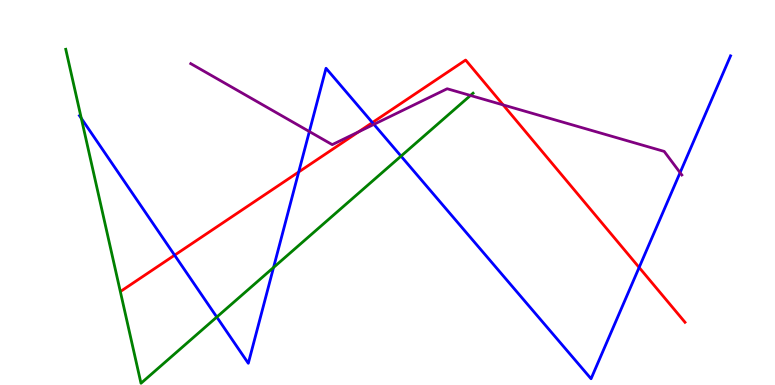[{'lines': ['blue', 'red'], 'intersections': [{'x': 2.25, 'y': 3.37}, {'x': 3.85, 'y': 5.53}, {'x': 4.81, 'y': 6.82}, {'x': 8.25, 'y': 3.05}]}, {'lines': ['green', 'red'], 'intersections': []}, {'lines': ['purple', 'red'], 'intersections': [{'x': 4.63, 'y': 6.58}, {'x': 6.49, 'y': 7.27}]}, {'lines': ['blue', 'green'], 'intersections': [{'x': 1.05, 'y': 6.93}, {'x': 2.8, 'y': 1.76}, {'x': 3.53, 'y': 3.05}, {'x': 5.17, 'y': 5.94}]}, {'lines': ['blue', 'purple'], 'intersections': [{'x': 3.99, 'y': 6.58}, {'x': 4.82, 'y': 6.77}, {'x': 8.78, 'y': 5.52}]}, {'lines': ['green', 'purple'], 'intersections': [{'x': 6.07, 'y': 7.52}]}]